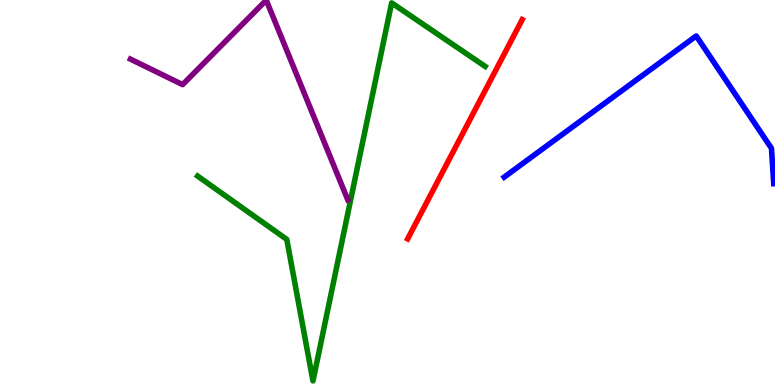[{'lines': ['blue', 'red'], 'intersections': []}, {'lines': ['green', 'red'], 'intersections': []}, {'lines': ['purple', 'red'], 'intersections': []}, {'lines': ['blue', 'green'], 'intersections': []}, {'lines': ['blue', 'purple'], 'intersections': []}, {'lines': ['green', 'purple'], 'intersections': []}]